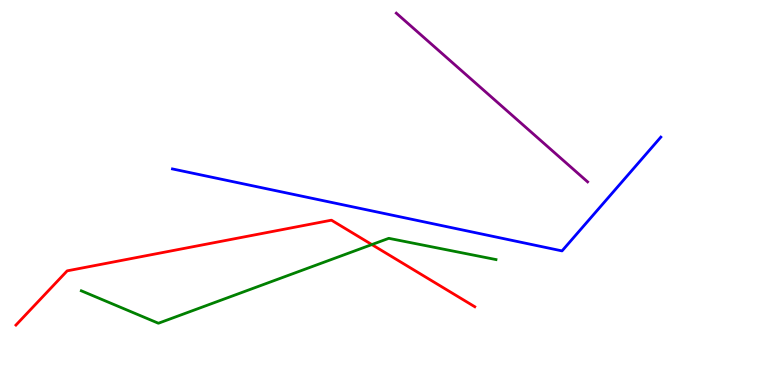[{'lines': ['blue', 'red'], 'intersections': []}, {'lines': ['green', 'red'], 'intersections': [{'x': 4.8, 'y': 3.65}]}, {'lines': ['purple', 'red'], 'intersections': []}, {'lines': ['blue', 'green'], 'intersections': []}, {'lines': ['blue', 'purple'], 'intersections': []}, {'lines': ['green', 'purple'], 'intersections': []}]